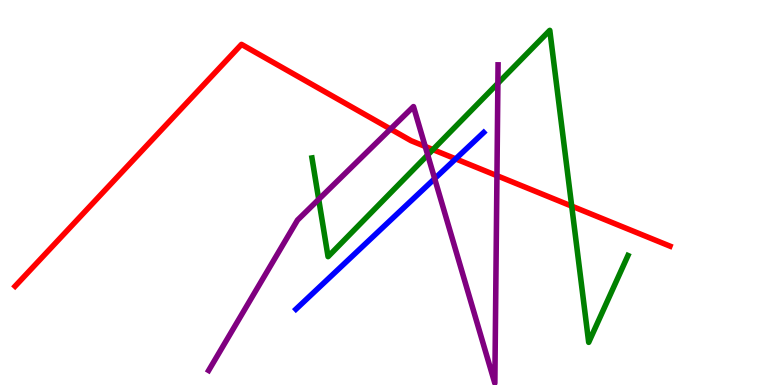[{'lines': ['blue', 'red'], 'intersections': [{'x': 5.88, 'y': 5.87}]}, {'lines': ['green', 'red'], 'intersections': [{'x': 5.59, 'y': 6.11}, {'x': 7.38, 'y': 4.65}]}, {'lines': ['purple', 'red'], 'intersections': [{'x': 5.04, 'y': 6.65}, {'x': 5.49, 'y': 6.2}, {'x': 6.41, 'y': 5.44}]}, {'lines': ['blue', 'green'], 'intersections': []}, {'lines': ['blue', 'purple'], 'intersections': [{'x': 5.61, 'y': 5.36}]}, {'lines': ['green', 'purple'], 'intersections': [{'x': 4.11, 'y': 4.82}, {'x': 5.52, 'y': 5.98}, {'x': 6.42, 'y': 7.84}]}]